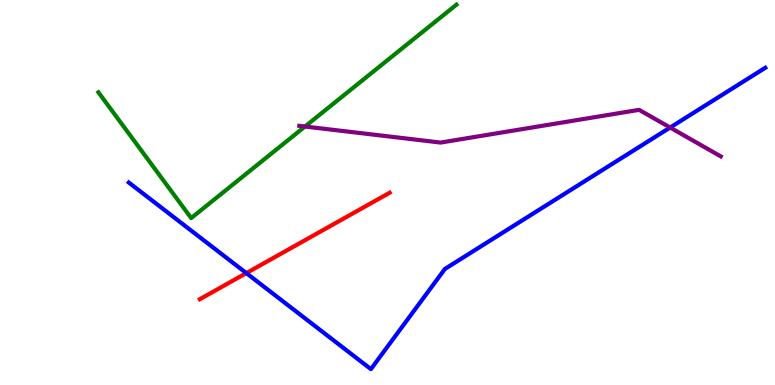[{'lines': ['blue', 'red'], 'intersections': [{'x': 3.18, 'y': 2.91}]}, {'lines': ['green', 'red'], 'intersections': []}, {'lines': ['purple', 'red'], 'intersections': []}, {'lines': ['blue', 'green'], 'intersections': []}, {'lines': ['blue', 'purple'], 'intersections': [{'x': 8.65, 'y': 6.69}]}, {'lines': ['green', 'purple'], 'intersections': [{'x': 3.94, 'y': 6.71}]}]